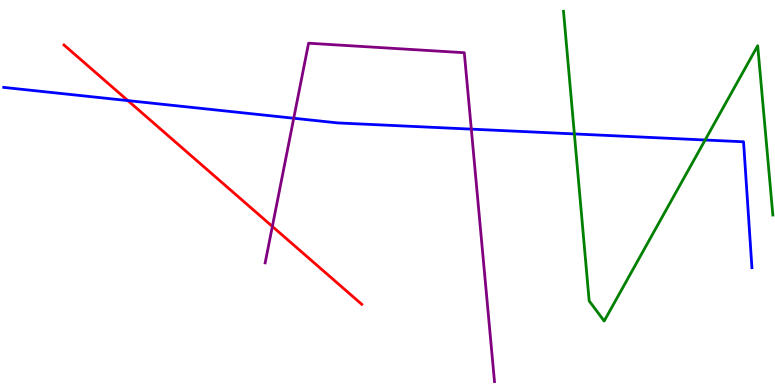[{'lines': ['blue', 'red'], 'intersections': [{'x': 1.65, 'y': 7.39}]}, {'lines': ['green', 'red'], 'intersections': []}, {'lines': ['purple', 'red'], 'intersections': [{'x': 3.51, 'y': 4.12}]}, {'lines': ['blue', 'green'], 'intersections': [{'x': 7.41, 'y': 6.52}, {'x': 9.1, 'y': 6.36}]}, {'lines': ['blue', 'purple'], 'intersections': [{'x': 3.79, 'y': 6.93}, {'x': 6.08, 'y': 6.65}]}, {'lines': ['green', 'purple'], 'intersections': []}]